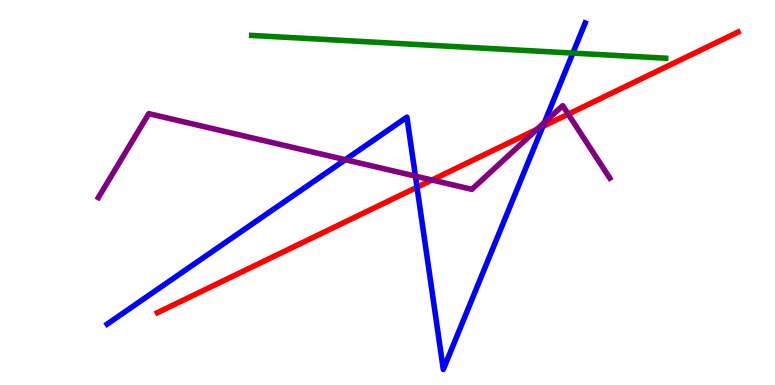[{'lines': ['blue', 'red'], 'intersections': [{'x': 5.38, 'y': 5.14}, {'x': 7.0, 'y': 6.72}]}, {'lines': ['green', 'red'], 'intersections': []}, {'lines': ['purple', 'red'], 'intersections': [{'x': 5.57, 'y': 5.32}, {'x': 6.93, 'y': 6.65}, {'x': 7.33, 'y': 7.04}]}, {'lines': ['blue', 'green'], 'intersections': [{'x': 7.39, 'y': 8.62}]}, {'lines': ['blue', 'purple'], 'intersections': [{'x': 4.46, 'y': 5.85}, {'x': 5.36, 'y': 5.43}, {'x': 7.02, 'y': 6.82}]}, {'lines': ['green', 'purple'], 'intersections': []}]